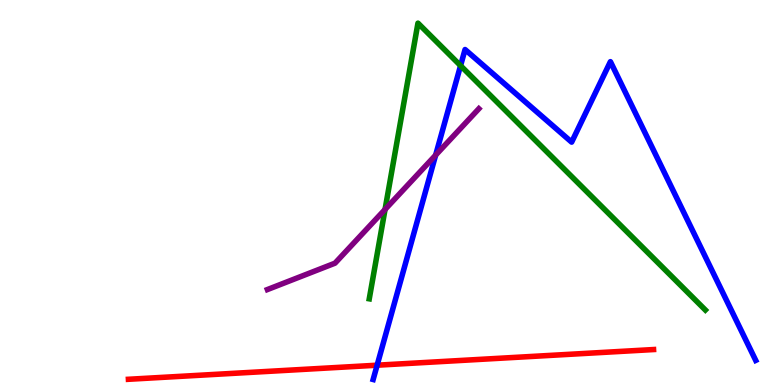[{'lines': ['blue', 'red'], 'intersections': [{'x': 4.87, 'y': 0.514}]}, {'lines': ['green', 'red'], 'intersections': []}, {'lines': ['purple', 'red'], 'intersections': []}, {'lines': ['blue', 'green'], 'intersections': [{'x': 5.94, 'y': 8.29}]}, {'lines': ['blue', 'purple'], 'intersections': [{'x': 5.62, 'y': 5.97}]}, {'lines': ['green', 'purple'], 'intersections': [{'x': 4.97, 'y': 4.56}]}]